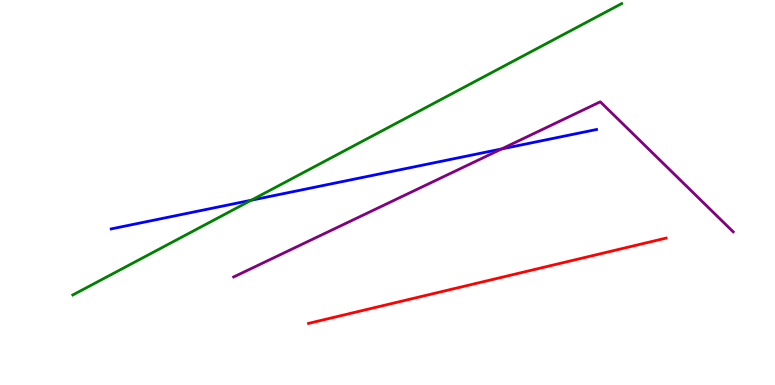[{'lines': ['blue', 'red'], 'intersections': []}, {'lines': ['green', 'red'], 'intersections': []}, {'lines': ['purple', 'red'], 'intersections': []}, {'lines': ['blue', 'green'], 'intersections': [{'x': 3.24, 'y': 4.8}]}, {'lines': ['blue', 'purple'], 'intersections': [{'x': 6.47, 'y': 6.13}]}, {'lines': ['green', 'purple'], 'intersections': []}]